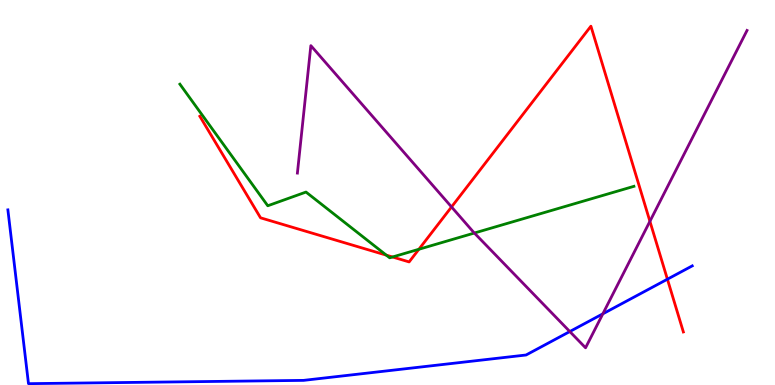[{'lines': ['blue', 'red'], 'intersections': [{'x': 8.61, 'y': 2.75}]}, {'lines': ['green', 'red'], 'intersections': [{'x': 4.98, 'y': 3.37}, {'x': 5.06, 'y': 3.32}, {'x': 5.4, 'y': 3.53}]}, {'lines': ['purple', 'red'], 'intersections': [{'x': 5.83, 'y': 4.63}, {'x': 8.39, 'y': 4.25}]}, {'lines': ['blue', 'green'], 'intersections': []}, {'lines': ['blue', 'purple'], 'intersections': [{'x': 7.35, 'y': 1.39}, {'x': 7.78, 'y': 1.85}]}, {'lines': ['green', 'purple'], 'intersections': [{'x': 6.12, 'y': 3.95}]}]